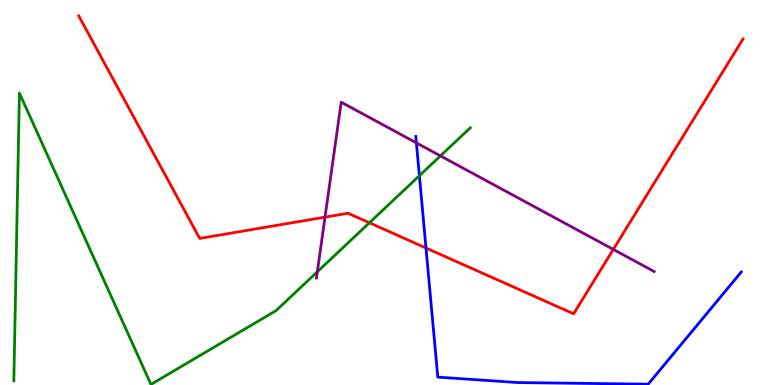[{'lines': ['blue', 'red'], 'intersections': [{'x': 5.5, 'y': 3.56}]}, {'lines': ['green', 'red'], 'intersections': [{'x': 4.77, 'y': 4.21}]}, {'lines': ['purple', 'red'], 'intersections': [{'x': 4.19, 'y': 4.36}, {'x': 7.91, 'y': 3.52}]}, {'lines': ['blue', 'green'], 'intersections': [{'x': 5.41, 'y': 5.44}]}, {'lines': ['blue', 'purple'], 'intersections': [{'x': 5.37, 'y': 6.29}]}, {'lines': ['green', 'purple'], 'intersections': [{'x': 4.09, 'y': 2.94}, {'x': 5.68, 'y': 5.95}]}]